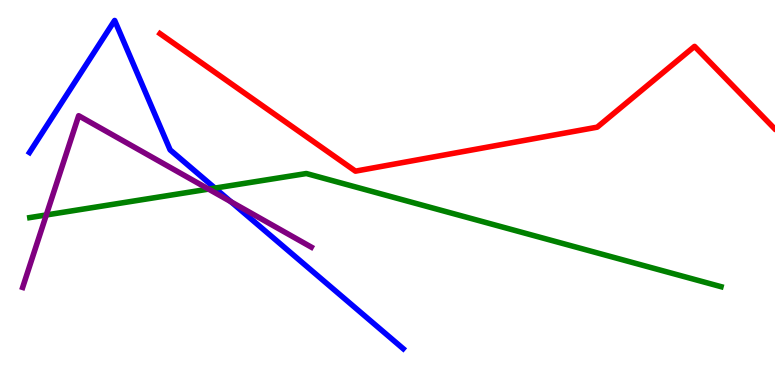[{'lines': ['blue', 'red'], 'intersections': []}, {'lines': ['green', 'red'], 'intersections': []}, {'lines': ['purple', 'red'], 'intersections': []}, {'lines': ['blue', 'green'], 'intersections': [{'x': 2.77, 'y': 5.11}]}, {'lines': ['blue', 'purple'], 'intersections': [{'x': 2.98, 'y': 4.76}]}, {'lines': ['green', 'purple'], 'intersections': [{'x': 0.597, 'y': 4.42}, {'x': 2.69, 'y': 5.09}]}]